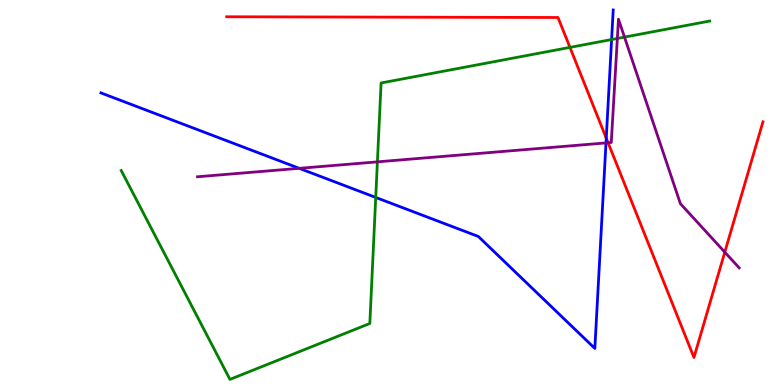[{'lines': ['blue', 'red'], 'intersections': [{'x': 7.82, 'y': 6.41}]}, {'lines': ['green', 'red'], 'intersections': [{'x': 7.35, 'y': 8.77}]}, {'lines': ['purple', 'red'], 'intersections': [{'x': 7.85, 'y': 6.29}, {'x': 9.35, 'y': 3.45}]}, {'lines': ['blue', 'green'], 'intersections': [{'x': 4.85, 'y': 4.87}, {'x': 7.89, 'y': 8.97}]}, {'lines': ['blue', 'purple'], 'intersections': [{'x': 3.86, 'y': 5.63}, {'x': 7.82, 'y': 6.29}]}, {'lines': ['green', 'purple'], 'intersections': [{'x': 4.87, 'y': 5.8}, {'x': 7.97, 'y': 9.0}, {'x': 8.06, 'y': 9.04}]}]